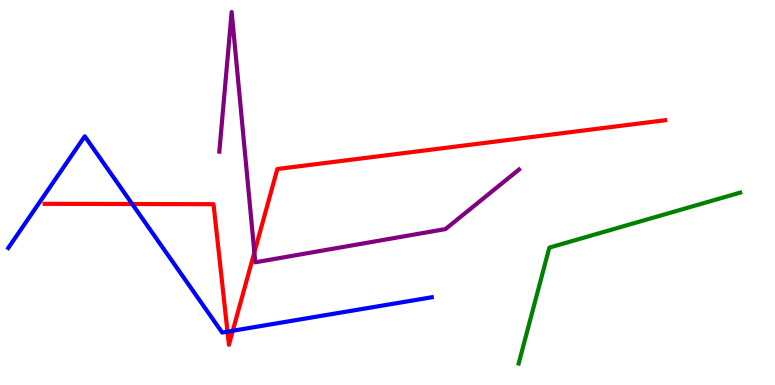[{'lines': ['blue', 'red'], 'intersections': [{'x': 1.71, 'y': 4.7}, {'x': 2.94, 'y': 1.39}, {'x': 3.0, 'y': 1.41}]}, {'lines': ['green', 'red'], 'intersections': []}, {'lines': ['purple', 'red'], 'intersections': [{'x': 3.28, 'y': 3.44}]}, {'lines': ['blue', 'green'], 'intersections': []}, {'lines': ['blue', 'purple'], 'intersections': []}, {'lines': ['green', 'purple'], 'intersections': []}]